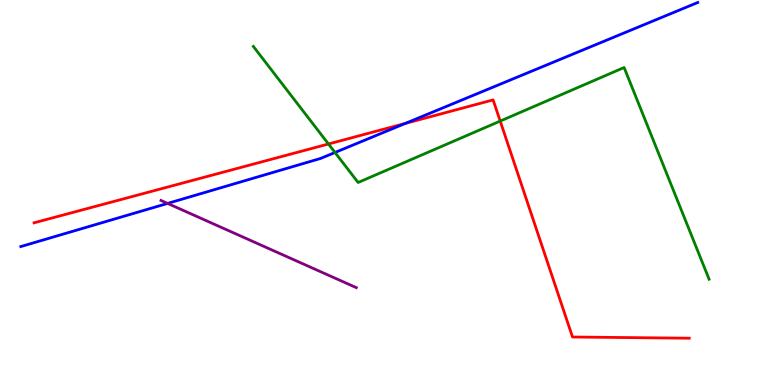[{'lines': ['blue', 'red'], 'intersections': [{'x': 5.23, 'y': 6.79}]}, {'lines': ['green', 'red'], 'intersections': [{'x': 4.24, 'y': 6.26}, {'x': 6.45, 'y': 6.86}]}, {'lines': ['purple', 'red'], 'intersections': []}, {'lines': ['blue', 'green'], 'intersections': [{'x': 4.32, 'y': 6.04}]}, {'lines': ['blue', 'purple'], 'intersections': [{'x': 2.16, 'y': 4.72}]}, {'lines': ['green', 'purple'], 'intersections': []}]